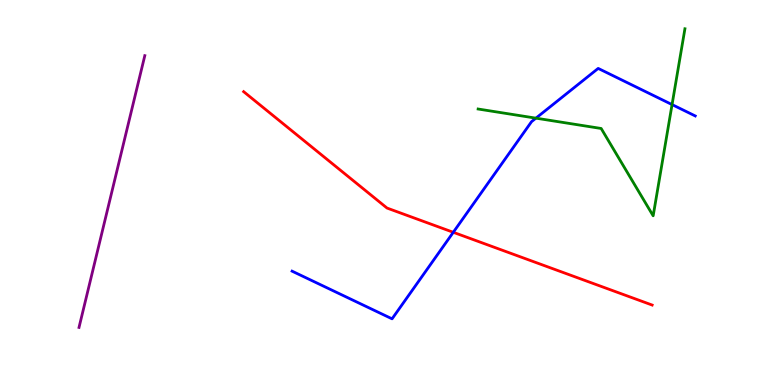[{'lines': ['blue', 'red'], 'intersections': [{'x': 5.85, 'y': 3.97}]}, {'lines': ['green', 'red'], 'intersections': []}, {'lines': ['purple', 'red'], 'intersections': []}, {'lines': ['blue', 'green'], 'intersections': [{'x': 6.92, 'y': 6.93}, {'x': 8.67, 'y': 7.28}]}, {'lines': ['blue', 'purple'], 'intersections': []}, {'lines': ['green', 'purple'], 'intersections': []}]